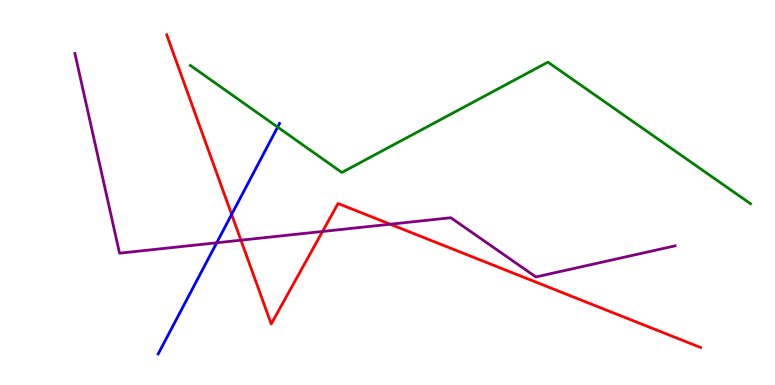[{'lines': ['blue', 'red'], 'intersections': [{'x': 2.99, 'y': 4.43}]}, {'lines': ['green', 'red'], 'intersections': []}, {'lines': ['purple', 'red'], 'intersections': [{'x': 3.11, 'y': 3.76}, {'x': 4.16, 'y': 3.99}, {'x': 5.03, 'y': 4.18}]}, {'lines': ['blue', 'green'], 'intersections': [{'x': 3.58, 'y': 6.7}]}, {'lines': ['blue', 'purple'], 'intersections': [{'x': 2.8, 'y': 3.69}]}, {'lines': ['green', 'purple'], 'intersections': []}]